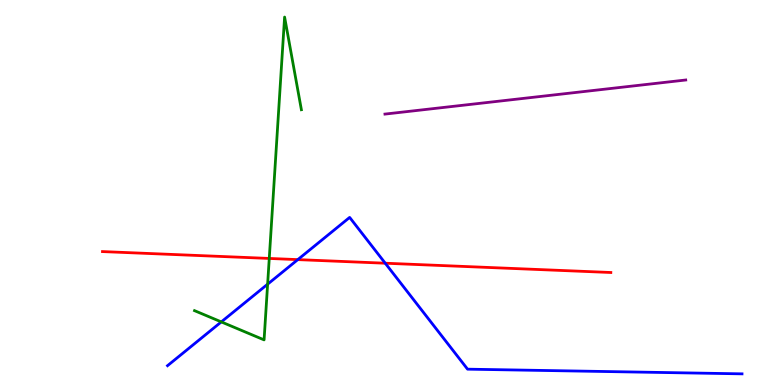[{'lines': ['blue', 'red'], 'intersections': [{'x': 3.84, 'y': 3.26}, {'x': 4.97, 'y': 3.16}]}, {'lines': ['green', 'red'], 'intersections': [{'x': 3.47, 'y': 3.29}]}, {'lines': ['purple', 'red'], 'intersections': []}, {'lines': ['blue', 'green'], 'intersections': [{'x': 2.86, 'y': 1.64}, {'x': 3.45, 'y': 2.62}]}, {'lines': ['blue', 'purple'], 'intersections': []}, {'lines': ['green', 'purple'], 'intersections': []}]